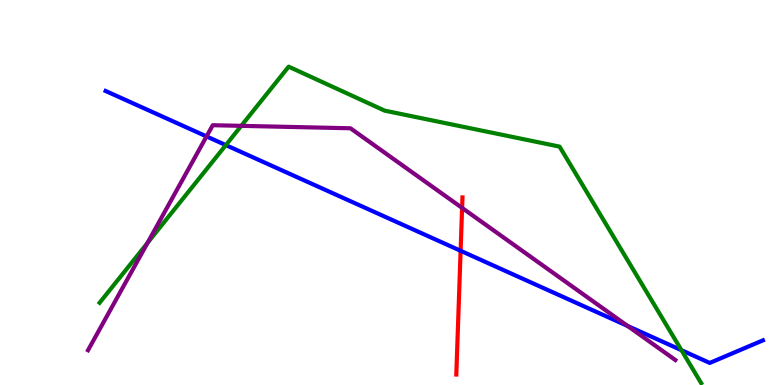[{'lines': ['blue', 'red'], 'intersections': [{'x': 5.94, 'y': 3.49}]}, {'lines': ['green', 'red'], 'intersections': []}, {'lines': ['purple', 'red'], 'intersections': [{'x': 5.96, 'y': 4.6}]}, {'lines': ['blue', 'green'], 'intersections': [{'x': 2.91, 'y': 6.23}, {'x': 8.79, 'y': 0.904}]}, {'lines': ['blue', 'purple'], 'intersections': [{'x': 2.67, 'y': 6.46}, {'x': 8.1, 'y': 1.53}]}, {'lines': ['green', 'purple'], 'intersections': [{'x': 1.9, 'y': 3.69}, {'x': 3.11, 'y': 6.73}]}]